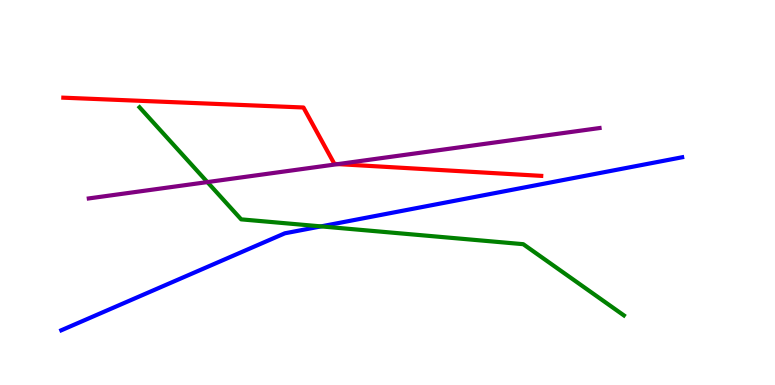[{'lines': ['blue', 'red'], 'intersections': []}, {'lines': ['green', 'red'], 'intersections': []}, {'lines': ['purple', 'red'], 'intersections': [{'x': 4.36, 'y': 5.74}]}, {'lines': ['blue', 'green'], 'intersections': [{'x': 4.14, 'y': 4.12}]}, {'lines': ['blue', 'purple'], 'intersections': []}, {'lines': ['green', 'purple'], 'intersections': [{'x': 2.68, 'y': 5.27}]}]